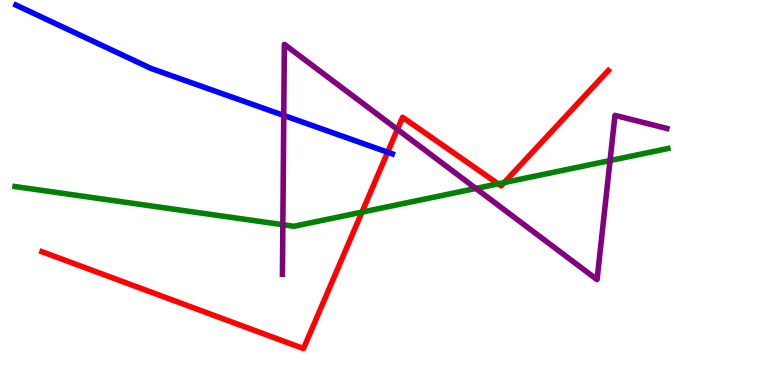[{'lines': ['blue', 'red'], 'intersections': [{'x': 5.0, 'y': 6.05}]}, {'lines': ['green', 'red'], 'intersections': [{'x': 4.67, 'y': 4.49}, {'x': 6.43, 'y': 5.23}, {'x': 6.51, 'y': 5.26}]}, {'lines': ['purple', 'red'], 'intersections': [{'x': 5.13, 'y': 6.64}]}, {'lines': ['blue', 'green'], 'intersections': []}, {'lines': ['blue', 'purple'], 'intersections': [{'x': 3.66, 'y': 7.0}]}, {'lines': ['green', 'purple'], 'intersections': [{'x': 3.65, 'y': 4.16}, {'x': 6.14, 'y': 5.11}, {'x': 7.87, 'y': 5.83}]}]